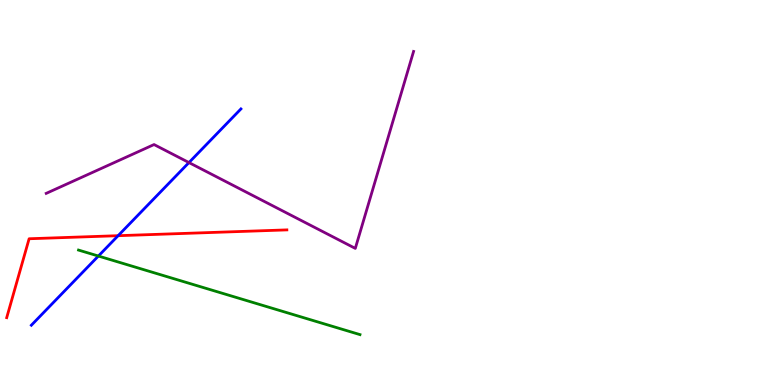[{'lines': ['blue', 'red'], 'intersections': [{'x': 1.52, 'y': 3.88}]}, {'lines': ['green', 'red'], 'intersections': []}, {'lines': ['purple', 'red'], 'intersections': []}, {'lines': ['blue', 'green'], 'intersections': [{'x': 1.27, 'y': 3.35}]}, {'lines': ['blue', 'purple'], 'intersections': [{'x': 2.44, 'y': 5.78}]}, {'lines': ['green', 'purple'], 'intersections': []}]